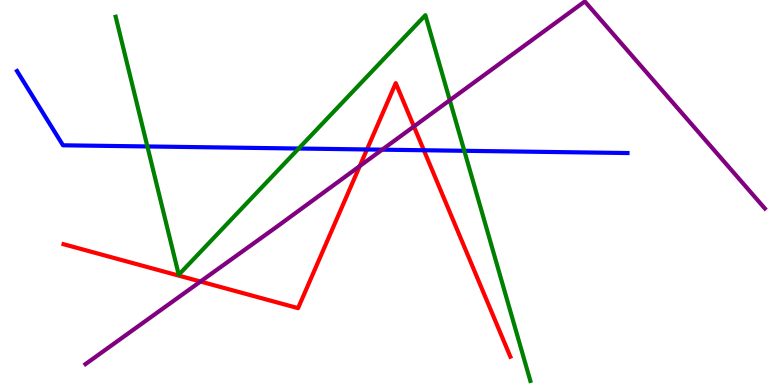[{'lines': ['blue', 'red'], 'intersections': [{'x': 4.73, 'y': 6.12}, {'x': 5.47, 'y': 6.1}]}, {'lines': ['green', 'red'], 'intersections': []}, {'lines': ['purple', 'red'], 'intersections': [{'x': 2.59, 'y': 2.69}, {'x': 4.64, 'y': 5.69}, {'x': 5.34, 'y': 6.72}]}, {'lines': ['blue', 'green'], 'intersections': [{'x': 1.9, 'y': 6.2}, {'x': 3.85, 'y': 6.14}, {'x': 5.99, 'y': 6.08}]}, {'lines': ['blue', 'purple'], 'intersections': [{'x': 4.93, 'y': 6.11}]}, {'lines': ['green', 'purple'], 'intersections': [{'x': 5.8, 'y': 7.4}]}]